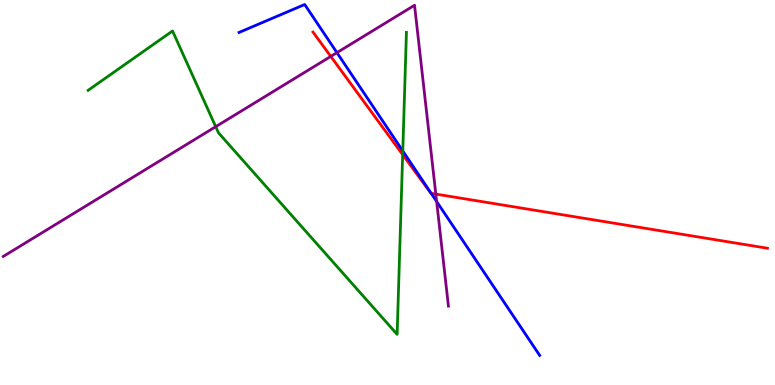[{'lines': ['blue', 'red'], 'intersections': [{'x': 5.56, 'y': 4.98}]}, {'lines': ['green', 'red'], 'intersections': [{'x': 5.2, 'y': 5.98}]}, {'lines': ['purple', 'red'], 'intersections': [{'x': 4.27, 'y': 8.54}, {'x': 5.62, 'y': 4.96}]}, {'lines': ['blue', 'green'], 'intersections': [{'x': 5.2, 'y': 6.08}]}, {'lines': ['blue', 'purple'], 'intersections': [{'x': 4.35, 'y': 8.63}, {'x': 5.63, 'y': 4.77}]}, {'lines': ['green', 'purple'], 'intersections': [{'x': 2.78, 'y': 6.71}]}]